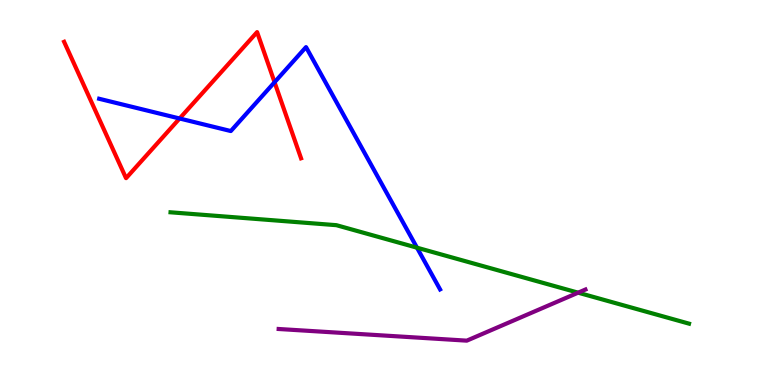[{'lines': ['blue', 'red'], 'intersections': [{'x': 2.32, 'y': 6.92}, {'x': 3.54, 'y': 7.86}]}, {'lines': ['green', 'red'], 'intersections': []}, {'lines': ['purple', 'red'], 'intersections': []}, {'lines': ['blue', 'green'], 'intersections': [{'x': 5.38, 'y': 3.57}]}, {'lines': ['blue', 'purple'], 'intersections': []}, {'lines': ['green', 'purple'], 'intersections': [{'x': 7.46, 'y': 2.4}]}]